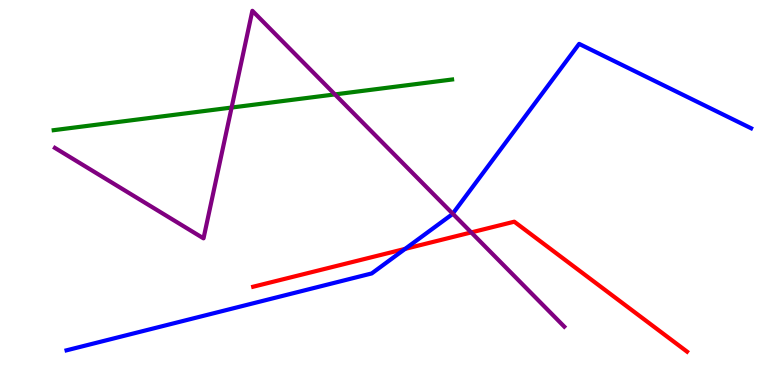[{'lines': ['blue', 'red'], 'intersections': [{'x': 5.23, 'y': 3.54}]}, {'lines': ['green', 'red'], 'intersections': []}, {'lines': ['purple', 'red'], 'intersections': [{'x': 6.08, 'y': 3.96}]}, {'lines': ['blue', 'green'], 'intersections': []}, {'lines': ['blue', 'purple'], 'intersections': [{'x': 5.84, 'y': 4.45}]}, {'lines': ['green', 'purple'], 'intersections': [{'x': 2.99, 'y': 7.21}, {'x': 4.32, 'y': 7.55}]}]